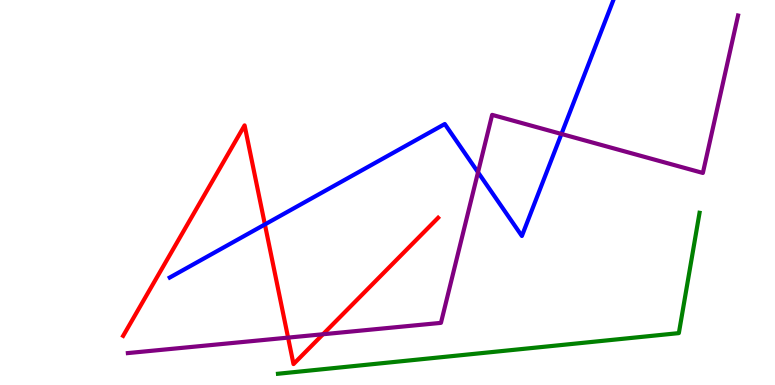[{'lines': ['blue', 'red'], 'intersections': [{'x': 3.42, 'y': 4.17}]}, {'lines': ['green', 'red'], 'intersections': []}, {'lines': ['purple', 'red'], 'intersections': [{'x': 3.72, 'y': 1.23}, {'x': 4.17, 'y': 1.32}]}, {'lines': ['blue', 'green'], 'intersections': []}, {'lines': ['blue', 'purple'], 'intersections': [{'x': 6.17, 'y': 5.53}, {'x': 7.24, 'y': 6.52}]}, {'lines': ['green', 'purple'], 'intersections': []}]